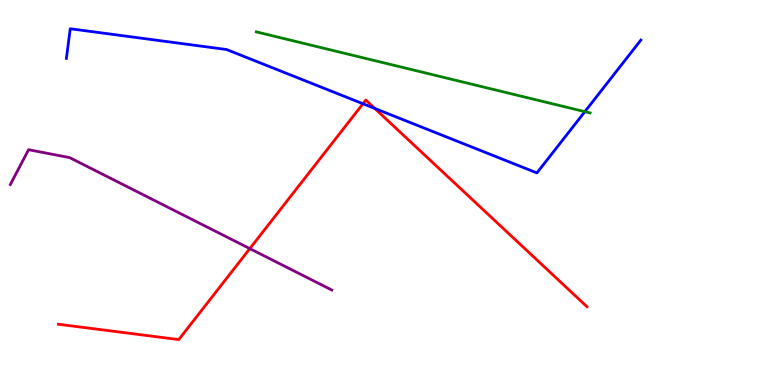[{'lines': ['blue', 'red'], 'intersections': [{'x': 4.68, 'y': 7.31}, {'x': 4.84, 'y': 7.18}]}, {'lines': ['green', 'red'], 'intersections': []}, {'lines': ['purple', 'red'], 'intersections': [{'x': 3.22, 'y': 3.54}]}, {'lines': ['blue', 'green'], 'intersections': [{'x': 7.55, 'y': 7.1}]}, {'lines': ['blue', 'purple'], 'intersections': []}, {'lines': ['green', 'purple'], 'intersections': []}]